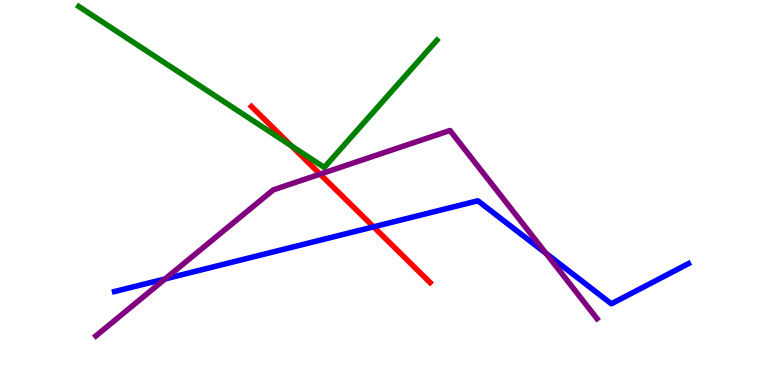[{'lines': ['blue', 'red'], 'intersections': [{'x': 4.82, 'y': 4.11}]}, {'lines': ['green', 'red'], 'intersections': [{'x': 3.76, 'y': 6.21}]}, {'lines': ['purple', 'red'], 'intersections': [{'x': 4.13, 'y': 5.48}]}, {'lines': ['blue', 'green'], 'intersections': []}, {'lines': ['blue', 'purple'], 'intersections': [{'x': 2.13, 'y': 2.76}, {'x': 7.05, 'y': 3.42}]}, {'lines': ['green', 'purple'], 'intersections': []}]